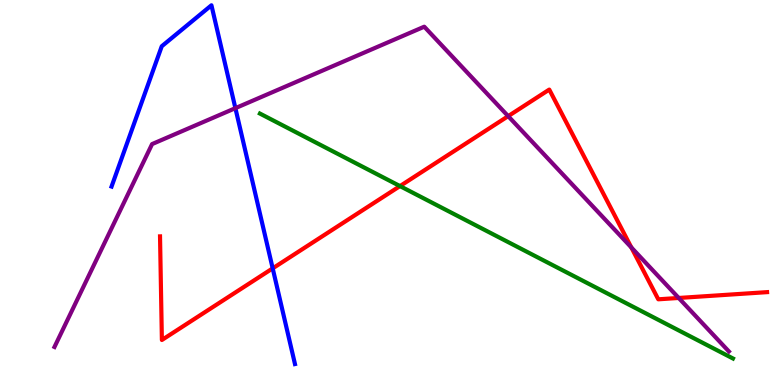[{'lines': ['blue', 'red'], 'intersections': [{'x': 3.52, 'y': 3.03}]}, {'lines': ['green', 'red'], 'intersections': [{'x': 5.16, 'y': 5.17}]}, {'lines': ['purple', 'red'], 'intersections': [{'x': 6.56, 'y': 6.98}, {'x': 8.15, 'y': 3.57}, {'x': 8.76, 'y': 2.26}]}, {'lines': ['blue', 'green'], 'intersections': []}, {'lines': ['blue', 'purple'], 'intersections': [{'x': 3.04, 'y': 7.19}]}, {'lines': ['green', 'purple'], 'intersections': []}]